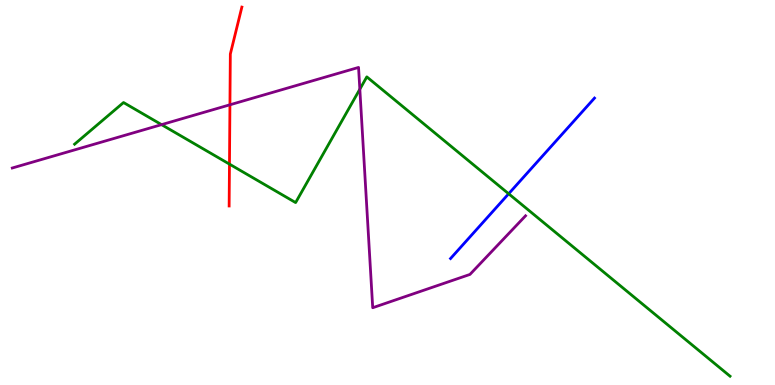[{'lines': ['blue', 'red'], 'intersections': []}, {'lines': ['green', 'red'], 'intersections': [{'x': 2.96, 'y': 5.74}]}, {'lines': ['purple', 'red'], 'intersections': [{'x': 2.97, 'y': 7.28}]}, {'lines': ['blue', 'green'], 'intersections': [{'x': 6.56, 'y': 4.97}]}, {'lines': ['blue', 'purple'], 'intersections': []}, {'lines': ['green', 'purple'], 'intersections': [{'x': 2.08, 'y': 6.76}, {'x': 4.64, 'y': 7.68}]}]